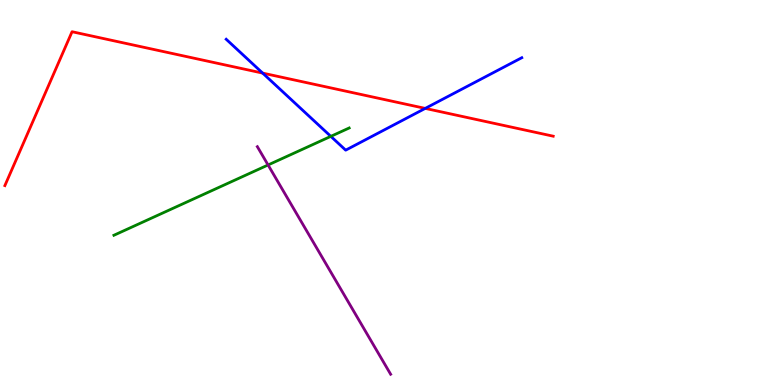[{'lines': ['blue', 'red'], 'intersections': [{'x': 3.39, 'y': 8.1}, {'x': 5.49, 'y': 7.18}]}, {'lines': ['green', 'red'], 'intersections': []}, {'lines': ['purple', 'red'], 'intersections': []}, {'lines': ['blue', 'green'], 'intersections': [{'x': 4.27, 'y': 6.46}]}, {'lines': ['blue', 'purple'], 'intersections': []}, {'lines': ['green', 'purple'], 'intersections': [{'x': 3.46, 'y': 5.71}]}]